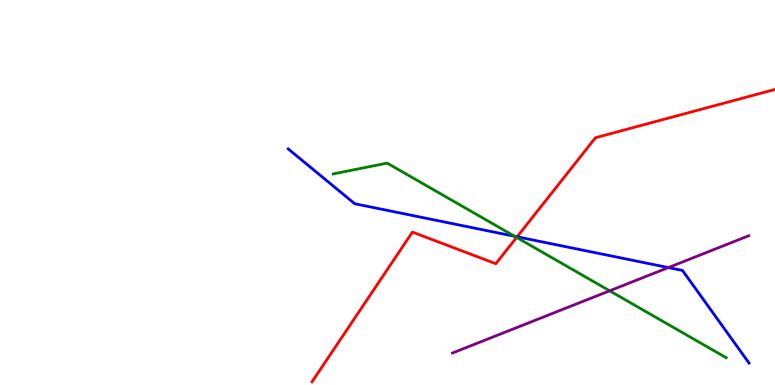[{'lines': ['blue', 'red'], 'intersections': [{'x': 6.67, 'y': 3.85}]}, {'lines': ['green', 'red'], 'intersections': [{'x': 6.67, 'y': 3.83}]}, {'lines': ['purple', 'red'], 'intersections': []}, {'lines': ['blue', 'green'], 'intersections': [{'x': 6.64, 'y': 3.86}]}, {'lines': ['blue', 'purple'], 'intersections': [{'x': 8.62, 'y': 3.05}]}, {'lines': ['green', 'purple'], 'intersections': [{'x': 7.87, 'y': 2.45}]}]